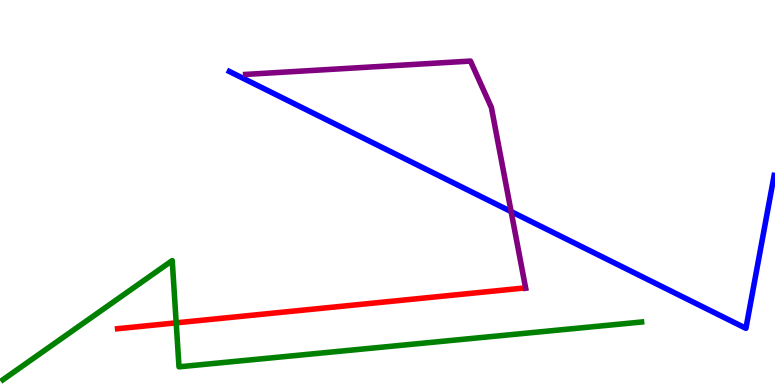[{'lines': ['blue', 'red'], 'intersections': []}, {'lines': ['green', 'red'], 'intersections': [{'x': 2.27, 'y': 1.61}]}, {'lines': ['purple', 'red'], 'intersections': []}, {'lines': ['blue', 'green'], 'intersections': []}, {'lines': ['blue', 'purple'], 'intersections': [{'x': 6.6, 'y': 4.5}]}, {'lines': ['green', 'purple'], 'intersections': []}]